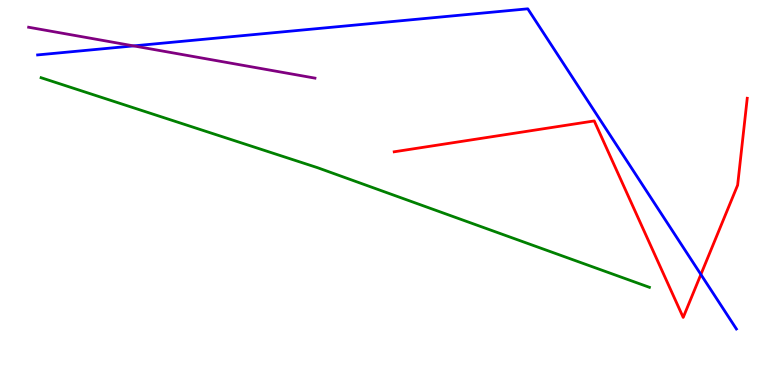[{'lines': ['blue', 'red'], 'intersections': [{'x': 9.04, 'y': 2.87}]}, {'lines': ['green', 'red'], 'intersections': []}, {'lines': ['purple', 'red'], 'intersections': []}, {'lines': ['blue', 'green'], 'intersections': []}, {'lines': ['blue', 'purple'], 'intersections': [{'x': 1.72, 'y': 8.81}]}, {'lines': ['green', 'purple'], 'intersections': []}]